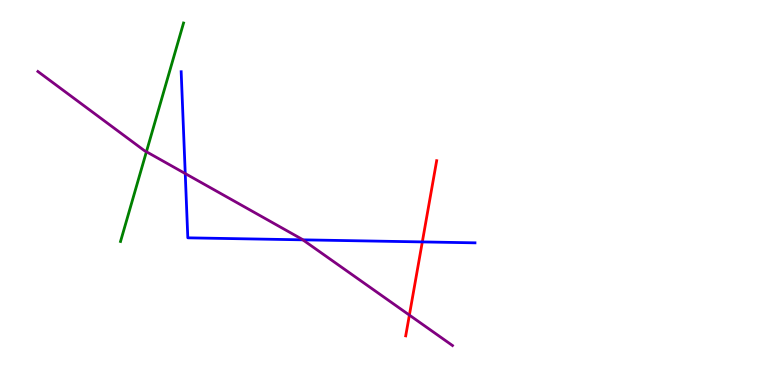[{'lines': ['blue', 'red'], 'intersections': [{'x': 5.45, 'y': 3.72}]}, {'lines': ['green', 'red'], 'intersections': []}, {'lines': ['purple', 'red'], 'intersections': [{'x': 5.28, 'y': 1.82}]}, {'lines': ['blue', 'green'], 'intersections': []}, {'lines': ['blue', 'purple'], 'intersections': [{'x': 2.39, 'y': 5.49}, {'x': 3.91, 'y': 3.77}]}, {'lines': ['green', 'purple'], 'intersections': [{'x': 1.89, 'y': 6.06}]}]